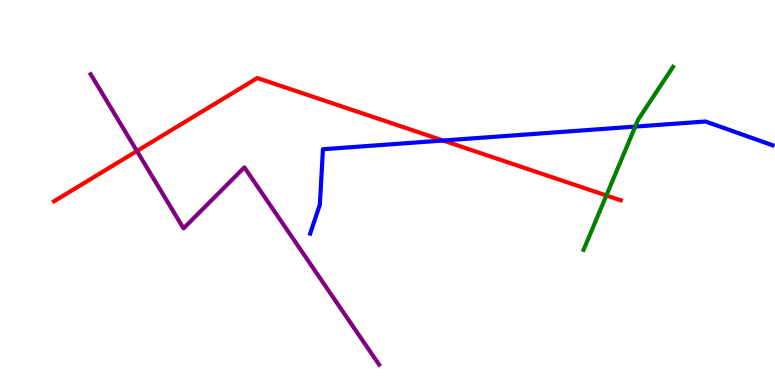[{'lines': ['blue', 'red'], 'intersections': [{'x': 5.72, 'y': 6.35}]}, {'lines': ['green', 'red'], 'intersections': [{'x': 7.82, 'y': 4.92}]}, {'lines': ['purple', 'red'], 'intersections': [{'x': 1.77, 'y': 6.08}]}, {'lines': ['blue', 'green'], 'intersections': [{'x': 8.2, 'y': 6.71}]}, {'lines': ['blue', 'purple'], 'intersections': []}, {'lines': ['green', 'purple'], 'intersections': []}]